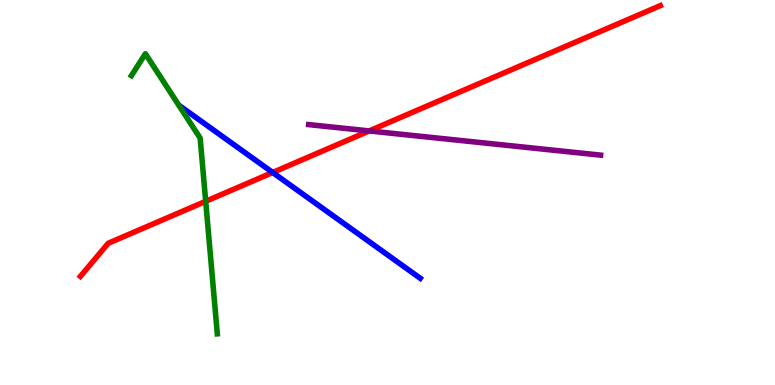[{'lines': ['blue', 'red'], 'intersections': [{'x': 3.52, 'y': 5.52}]}, {'lines': ['green', 'red'], 'intersections': [{'x': 2.65, 'y': 4.77}]}, {'lines': ['purple', 'red'], 'intersections': [{'x': 4.76, 'y': 6.6}]}, {'lines': ['blue', 'green'], 'intersections': []}, {'lines': ['blue', 'purple'], 'intersections': []}, {'lines': ['green', 'purple'], 'intersections': []}]